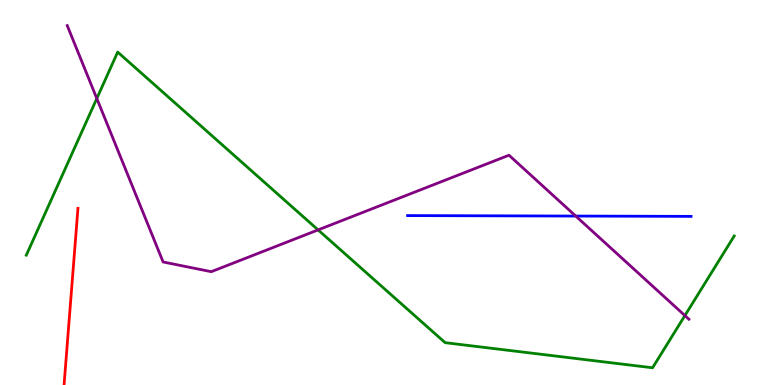[{'lines': ['blue', 'red'], 'intersections': []}, {'lines': ['green', 'red'], 'intersections': []}, {'lines': ['purple', 'red'], 'intersections': []}, {'lines': ['blue', 'green'], 'intersections': []}, {'lines': ['blue', 'purple'], 'intersections': [{'x': 7.43, 'y': 4.39}]}, {'lines': ['green', 'purple'], 'intersections': [{'x': 1.25, 'y': 7.44}, {'x': 4.1, 'y': 4.03}, {'x': 8.84, 'y': 1.8}]}]